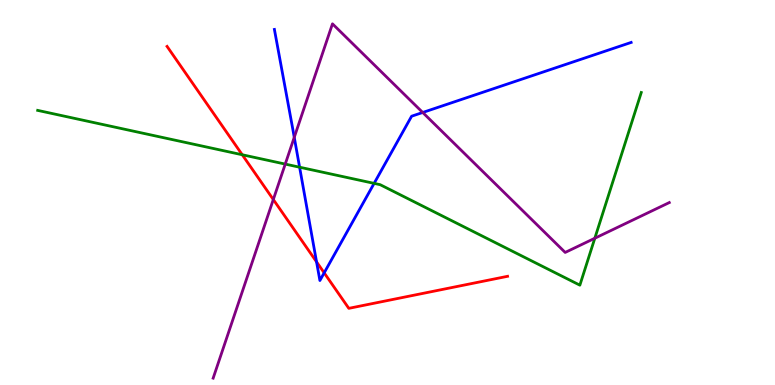[{'lines': ['blue', 'red'], 'intersections': [{'x': 4.08, 'y': 3.2}, {'x': 4.18, 'y': 2.91}]}, {'lines': ['green', 'red'], 'intersections': [{'x': 3.13, 'y': 5.98}]}, {'lines': ['purple', 'red'], 'intersections': [{'x': 3.53, 'y': 4.82}]}, {'lines': ['blue', 'green'], 'intersections': [{'x': 3.87, 'y': 5.66}, {'x': 4.83, 'y': 5.24}]}, {'lines': ['blue', 'purple'], 'intersections': [{'x': 3.8, 'y': 6.43}, {'x': 5.45, 'y': 7.08}]}, {'lines': ['green', 'purple'], 'intersections': [{'x': 3.68, 'y': 5.74}, {'x': 7.68, 'y': 3.81}]}]